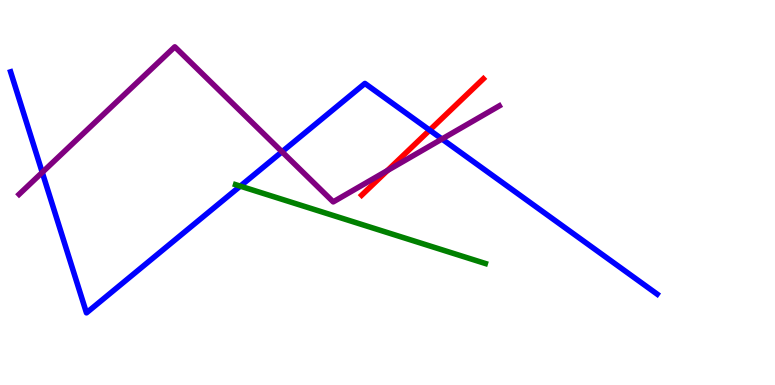[{'lines': ['blue', 'red'], 'intersections': [{'x': 5.54, 'y': 6.62}]}, {'lines': ['green', 'red'], 'intersections': []}, {'lines': ['purple', 'red'], 'intersections': [{'x': 5.0, 'y': 5.57}]}, {'lines': ['blue', 'green'], 'intersections': [{'x': 3.1, 'y': 5.17}]}, {'lines': ['blue', 'purple'], 'intersections': [{'x': 0.545, 'y': 5.52}, {'x': 3.64, 'y': 6.06}, {'x': 5.7, 'y': 6.39}]}, {'lines': ['green', 'purple'], 'intersections': []}]